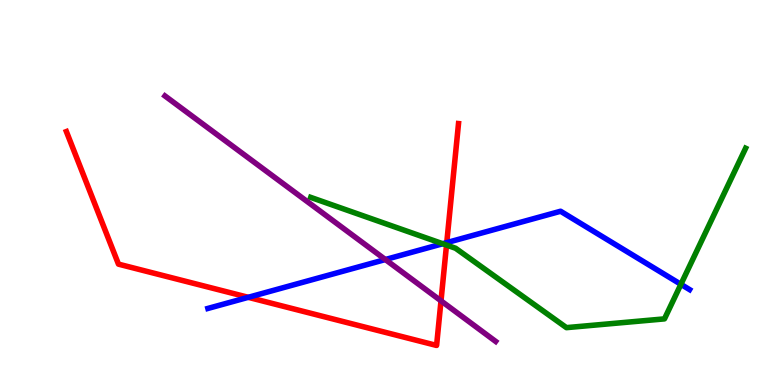[{'lines': ['blue', 'red'], 'intersections': [{'x': 3.2, 'y': 2.28}, {'x': 5.76, 'y': 3.7}]}, {'lines': ['green', 'red'], 'intersections': [{'x': 5.76, 'y': 3.63}]}, {'lines': ['purple', 'red'], 'intersections': [{'x': 5.69, 'y': 2.19}]}, {'lines': ['blue', 'green'], 'intersections': [{'x': 5.71, 'y': 3.67}, {'x': 8.79, 'y': 2.61}]}, {'lines': ['blue', 'purple'], 'intersections': [{'x': 4.97, 'y': 3.26}]}, {'lines': ['green', 'purple'], 'intersections': []}]